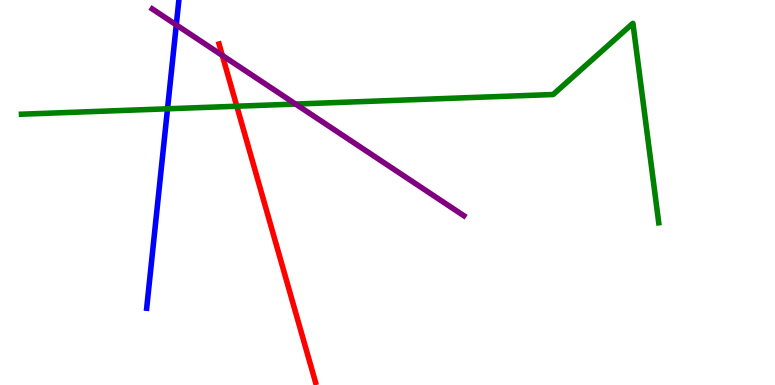[{'lines': ['blue', 'red'], 'intersections': []}, {'lines': ['green', 'red'], 'intersections': [{'x': 3.06, 'y': 7.24}]}, {'lines': ['purple', 'red'], 'intersections': [{'x': 2.87, 'y': 8.56}]}, {'lines': ['blue', 'green'], 'intersections': [{'x': 2.16, 'y': 7.17}]}, {'lines': ['blue', 'purple'], 'intersections': [{'x': 2.27, 'y': 9.35}]}, {'lines': ['green', 'purple'], 'intersections': [{'x': 3.81, 'y': 7.3}]}]